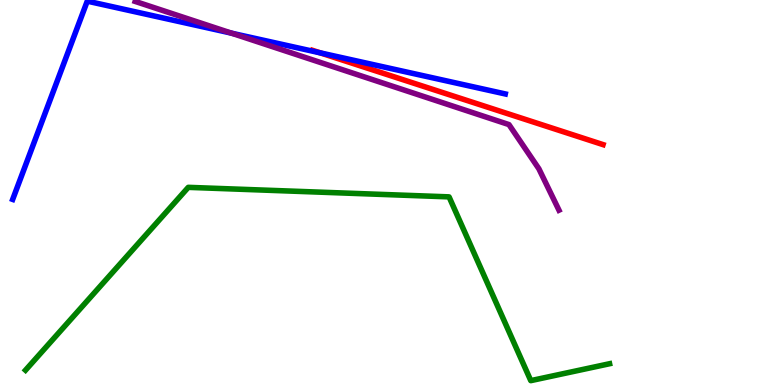[{'lines': ['blue', 'red'], 'intersections': [{'x': 4.13, 'y': 8.63}]}, {'lines': ['green', 'red'], 'intersections': []}, {'lines': ['purple', 'red'], 'intersections': []}, {'lines': ['blue', 'green'], 'intersections': []}, {'lines': ['blue', 'purple'], 'intersections': [{'x': 2.99, 'y': 9.14}]}, {'lines': ['green', 'purple'], 'intersections': []}]